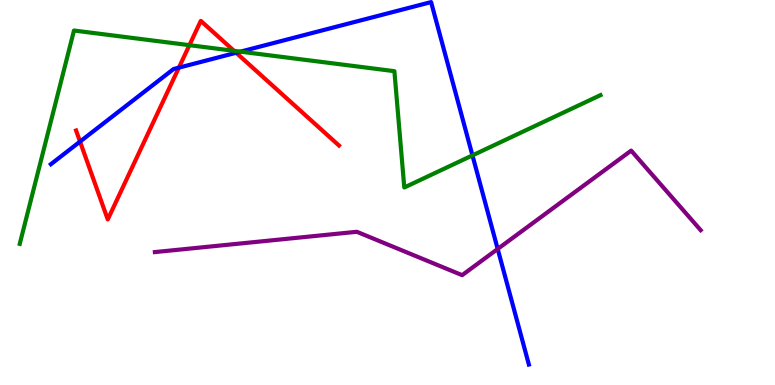[{'lines': ['blue', 'red'], 'intersections': [{'x': 1.03, 'y': 6.32}, {'x': 2.31, 'y': 8.24}, {'x': 3.05, 'y': 8.63}]}, {'lines': ['green', 'red'], 'intersections': [{'x': 2.44, 'y': 8.83}, {'x': 3.02, 'y': 8.68}]}, {'lines': ['purple', 'red'], 'intersections': []}, {'lines': ['blue', 'green'], 'intersections': [{'x': 3.1, 'y': 8.66}, {'x': 6.1, 'y': 5.96}]}, {'lines': ['blue', 'purple'], 'intersections': [{'x': 6.42, 'y': 3.53}]}, {'lines': ['green', 'purple'], 'intersections': []}]